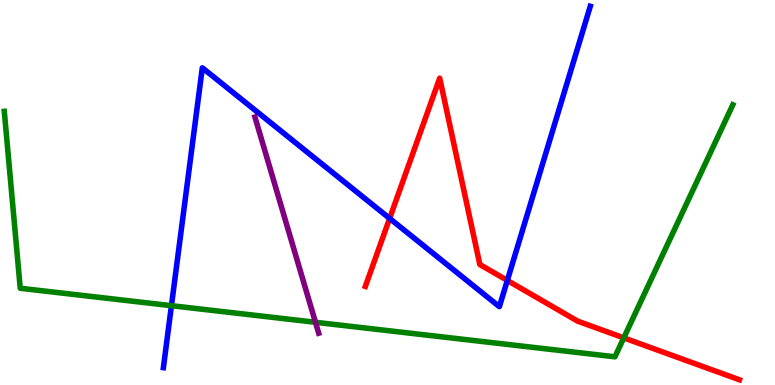[{'lines': ['blue', 'red'], 'intersections': [{'x': 5.03, 'y': 4.33}, {'x': 6.55, 'y': 2.72}]}, {'lines': ['green', 'red'], 'intersections': [{'x': 8.05, 'y': 1.22}]}, {'lines': ['purple', 'red'], 'intersections': []}, {'lines': ['blue', 'green'], 'intersections': [{'x': 2.21, 'y': 2.06}]}, {'lines': ['blue', 'purple'], 'intersections': []}, {'lines': ['green', 'purple'], 'intersections': [{'x': 4.07, 'y': 1.63}]}]